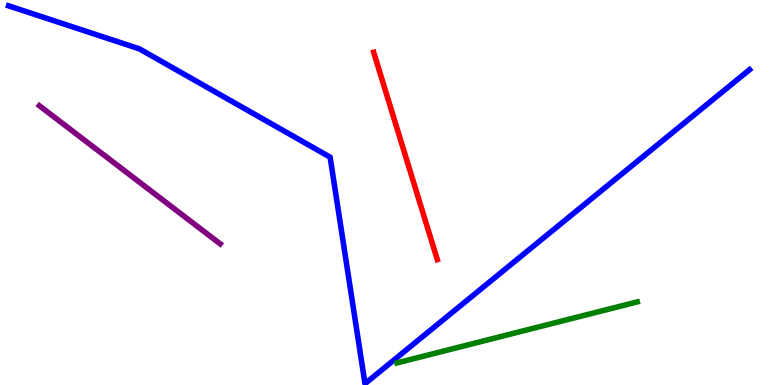[{'lines': ['blue', 'red'], 'intersections': []}, {'lines': ['green', 'red'], 'intersections': []}, {'lines': ['purple', 'red'], 'intersections': []}, {'lines': ['blue', 'green'], 'intersections': []}, {'lines': ['blue', 'purple'], 'intersections': []}, {'lines': ['green', 'purple'], 'intersections': []}]